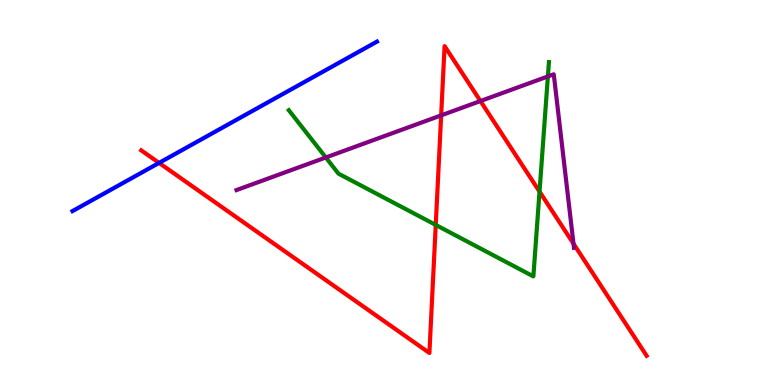[{'lines': ['blue', 'red'], 'intersections': [{'x': 2.05, 'y': 5.77}]}, {'lines': ['green', 'red'], 'intersections': [{'x': 5.62, 'y': 4.16}, {'x': 6.96, 'y': 5.02}]}, {'lines': ['purple', 'red'], 'intersections': [{'x': 5.69, 'y': 7.0}, {'x': 6.2, 'y': 7.38}, {'x': 7.4, 'y': 3.67}]}, {'lines': ['blue', 'green'], 'intersections': []}, {'lines': ['blue', 'purple'], 'intersections': []}, {'lines': ['green', 'purple'], 'intersections': [{'x': 4.2, 'y': 5.91}, {'x': 7.07, 'y': 8.02}]}]